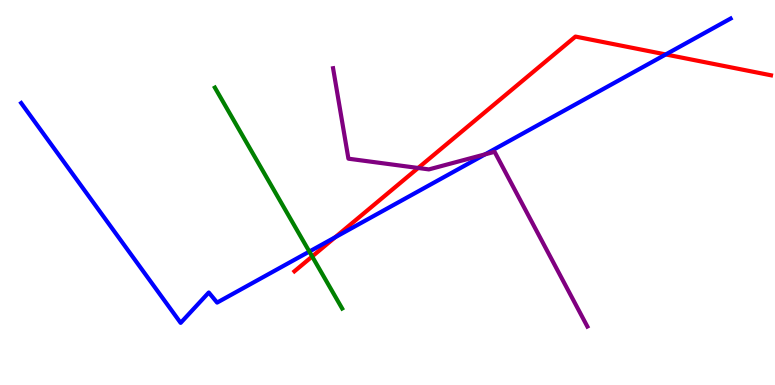[{'lines': ['blue', 'red'], 'intersections': [{'x': 4.32, 'y': 3.84}, {'x': 8.59, 'y': 8.59}]}, {'lines': ['green', 'red'], 'intersections': [{'x': 4.03, 'y': 3.34}]}, {'lines': ['purple', 'red'], 'intersections': [{'x': 5.4, 'y': 5.64}]}, {'lines': ['blue', 'green'], 'intersections': [{'x': 3.99, 'y': 3.47}]}, {'lines': ['blue', 'purple'], 'intersections': [{'x': 6.26, 'y': 5.99}]}, {'lines': ['green', 'purple'], 'intersections': []}]